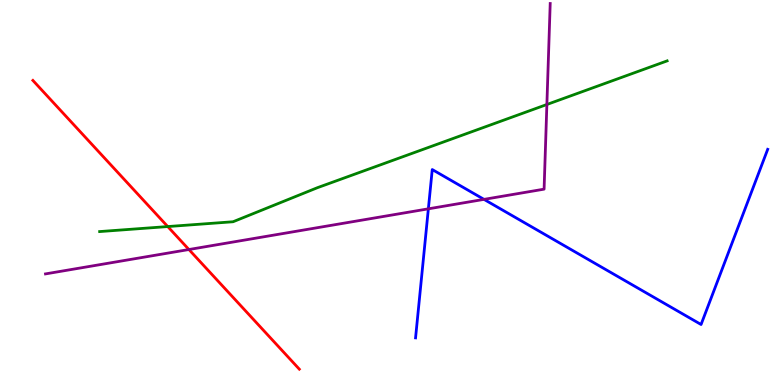[{'lines': ['blue', 'red'], 'intersections': []}, {'lines': ['green', 'red'], 'intersections': [{'x': 2.16, 'y': 4.12}]}, {'lines': ['purple', 'red'], 'intersections': [{'x': 2.44, 'y': 3.52}]}, {'lines': ['blue', 'green'], 'intersections': []}, {'lines': ['blue', 'purple'], 'intersections': [{'x': 5.53, 'y': 4.58}, {'x': 6.25, 'y': 4.82}]}, {'lines': ['green', 'purple'], 'intersections': [{'x': 7.06, 'y': 7.29}]}]